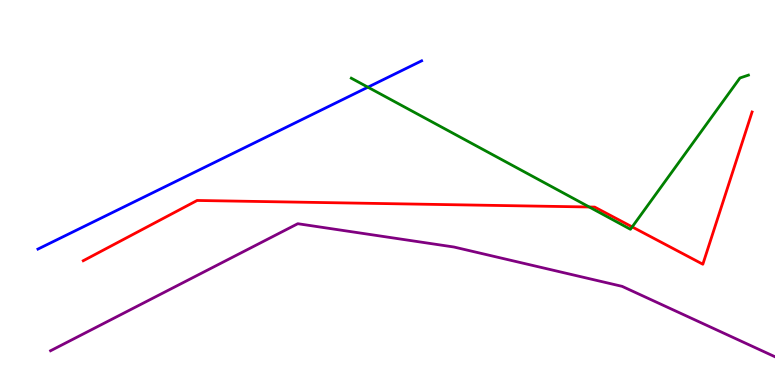[{'lines': ['blue', 'red'], 'intersections': []}, {'lines': ['green', 'red'], 'intersections': [{'x': 7.6, 'y': 4.62}, {'x': 8.16, 'y': 4.11}]}, {'lines': ['purple', 'red'], 'intersections': []}, {'lines': ['blue', 'green'], 'intersections': [{'x': 4.75, 'y': 7.74}]}, {'lines': ['blue', 'purple'], 'intersections': []}, {'lines': ['green', 'purple'], 'intersections': []}]